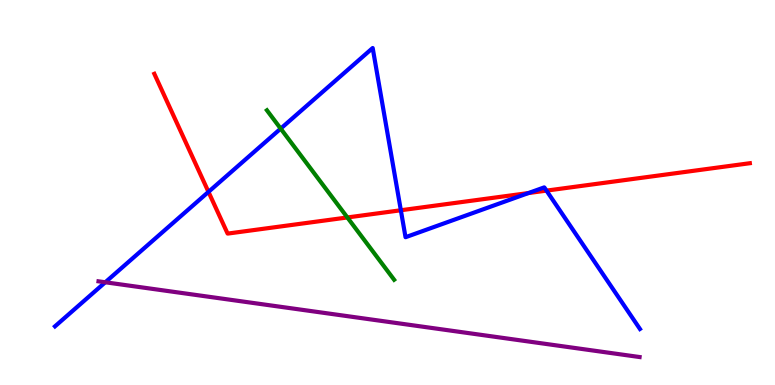[{'lines': ['blue', 'red'], 'intersections': [{'x': 2.69, 'y': 5.02}, {'x': 5.17, 'y': 4.54}, {'x': 6.82, 'y': 4.99}, {'x': 7.05, 'y': 5.05}]}, {'lines': ['green', 'red'], 'intersections': [{'x': 4.48, 'y': 4.35}]}, {'lines': ['purple', 'red'], 'intersections': []}, {'lines': ['blue', 'green'], 'intersections': [{'x': 3.62, 'y': 6.66}]}, {'lines': ['blue', 'purple'], 'intersections': [{'x': 1.36, 'y': 2.67}]}, {'lines': ['green', 'purple'], 'intersections': []}]